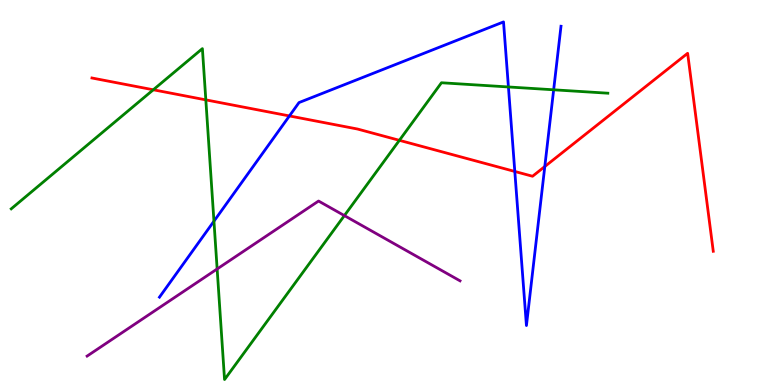[{'lines': ['blue', 'red'], 'intersections': [{'x': 3.73, 'y': 6.99}, {'x': 6.64, 'y': 5.55}, {'x': 7.03, 'y': 5.67}]}, {'lines': ['green', 'red'], 'intersections': [{'x': 1.98, 'y': 7.67}, {'x': 2.66, 'y': 7.41}, {'x': 5.15, 'y': 6.36}]}, {'lines': ['purple', 'red'], 'intersections': []}, {'lines': ['blue', 'green'], 'intersections': [{'x': 2.76, 'y': 4.25}, {'x': 6.56, 'y': 7.74}, {'x': 7.14, 'y': 7.67}]}, {'lines': ['blue', 'purple'], 'intersections': []}, {'lines': ['green', 'purple'], 'intersections': [{'x': 2.8, 'y': 3.01}, {'x': 4.44, 'y': 4.4}]}]